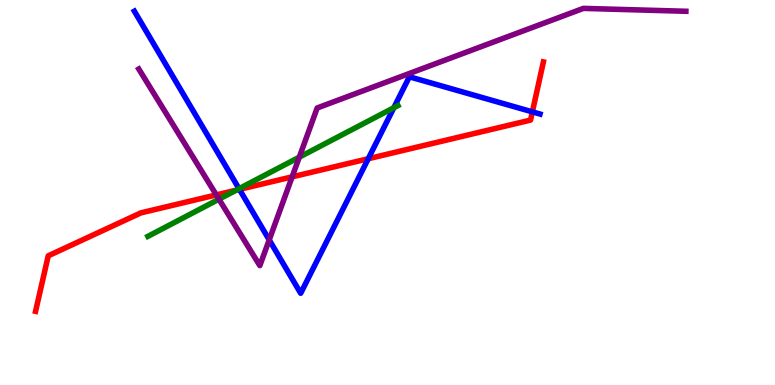[{'lines': ['blue', 'red'], 'intersections': [{'x': 3.09, 'y': 5.08}, {'x': 4.75, 'y': 5.88}, {'x': 6.87, 'y': 7.09}]}, {'lines': ['green', 'red'], 'intersections': [{'x': 3.05, 'y': 5.06}]}, {'lines': ['purple', 'red'], 'intersections': [{'x': 2.79, 'y': 4.94}, {'x': 3.77, 'y': 5.41}]}, {'lines': ['blue', 'green'], 'intersections': [{'x': 3.08, 'y': 5.1}, {'x': 5.08, 'y': 7.2}]}, {'lines': ['blue', 'purple'], 'intersections': [{'x': 3.47, 'y': 3.77}]}, {'lines': ['green', 'purple'], 'intersections': [{'x': 2.83, 'y': 4.83}, {'x': 3.86, 'y': 5.92}]}]